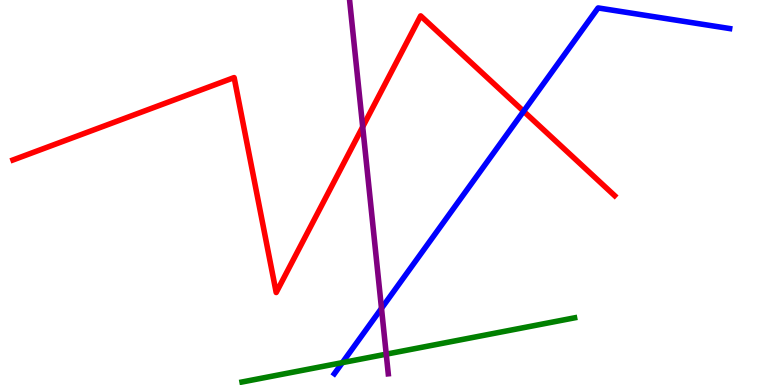[{'lines': ['blue', 'red'], 'intersections': [{'x': 6.76, 'y': 7.11}]}, {'lines': ['green', 'red'], 'intersections': []}, {'lines': ['purple', 'red'], 'intersections': [{'x': 4.68, 'y': 6.71}]}, {'lines': ['blue', 'green'], 'intersections': [{'x': 4.42, 'y': 0.581}]}, {'lines': ['blue', 'purple'], 'intersections': [{'x': 4.92, 'y': 1.99}]}, {'lines': ['green', 'purple'], 'intersections': [{'x': 4.98, 'y': 0.801}]}]